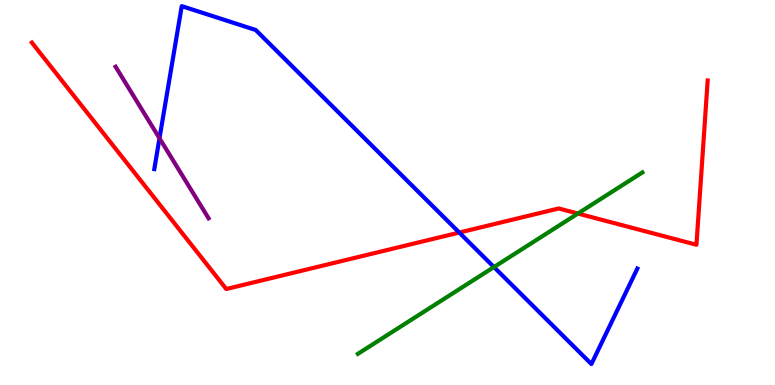[{'lines': ['blue', 'red'], 'intersections': [{'x': 5.93, 'y': 3.96}]}, {'lines': ['green', 'red'], 'intersections': [{'x': 7.46, 'y': 4.45}]}, {'lines': ['purple', 'red'], 'intersections': []}, {'lines': ['blue', 'green'], 'intersections': [{'x': 6.37, 'y': 3.06}]}, {'lines': ['blue', 'purple'], 'intersections': [{'x': 2.06, 'y': 6.41}]}, {'lines': ['green', 'purple'], 'intersections': []}]